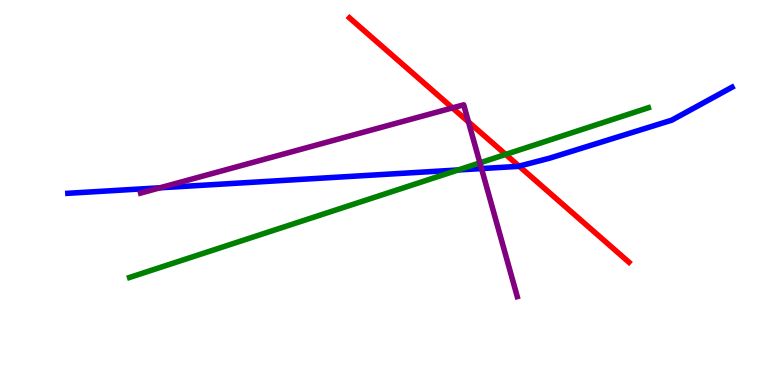[{'lines': ['blue', 'red'], 'intersections': [{'x': 6.7, 'y': 5.68}]}, {'lines': ['green', 'red'], 'intersections': [{'x': 6.52, 'y': 5.99}]}, {'lines': ['purple', 'red'], 'intersections': [{'x': 5.84, 'y': 7.2}, {'x': 6.04, 'y': 6.83}]}, {'lines': ['blue', 'green'], 'intersections': [{'x': 5.91, 'y': 5.59}]}, {'lines': ['blue', 'purple'], 'intersections': [{'x': 2.06, 'y': 5.12}, {'x': 6.21, 'y': 5.62}]}, {'lines': ['green', 'purple'], 'intersections': [{'x': 6.19, 'y': 5.77}]}]